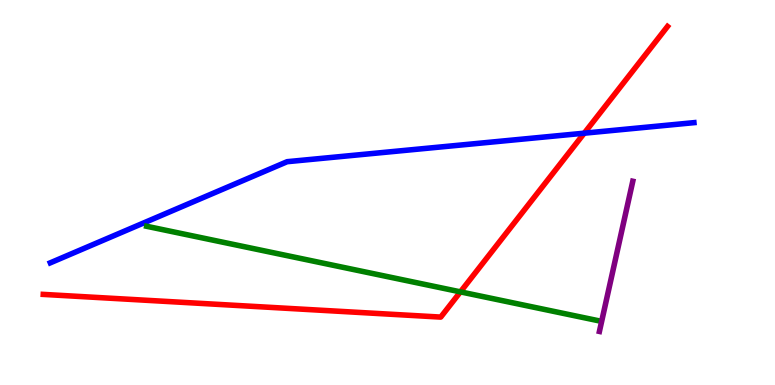[{'lines': ['blue', 'red'], 'intersections': [{'x': 7.54, 'y': 6.54}]}, {'lines': ['green', 'red'], 'intersections': [{'x': 5.94, 'y': 2.42}]}, {'lines': ['purple', 'red'], 'intersections': []}, {'lines': ['blue', 'green'], 'intersections': []}, {'lines': ['blue', 'purple'], 'intersections': []}, {'lines': ['green', 'purple'], 'intersections': []}]